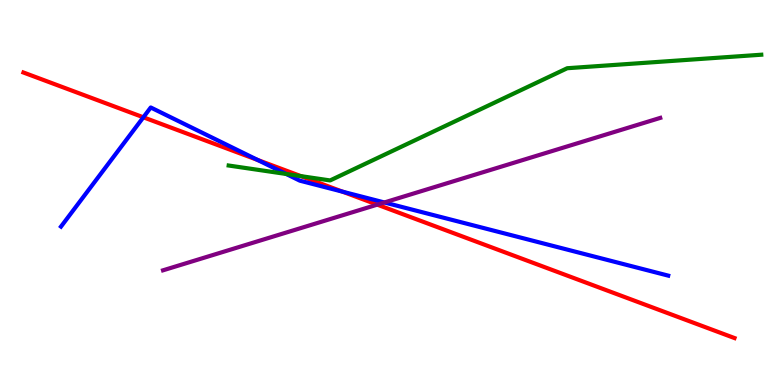[{'lines': ['blue', 'red'], 'intersections': [{'x': 1.85, 'y': 6.95}, {'x': 3.33, 'y': 5.84}, {'x': 4.42, 'y': 5.02}]}, {'lines': ['green', 'red'], 'intersections': [{'x': 3.88, 'y': 5.42}]}, {'lines': ['purple', 'red'], 'intersections': [{'x': 4.87, 'y': 4.68}]}, {'lines': ['blue', 'green'], 'intersections': [{'x': 3.69, 'y': 5.48}]}, {'lines': ['blue', 'purple'], 'intersections': [{'x': 4.96, 'y': 4.74}]}, {'lines': ['green', 'purple'], 'intersections': []}]